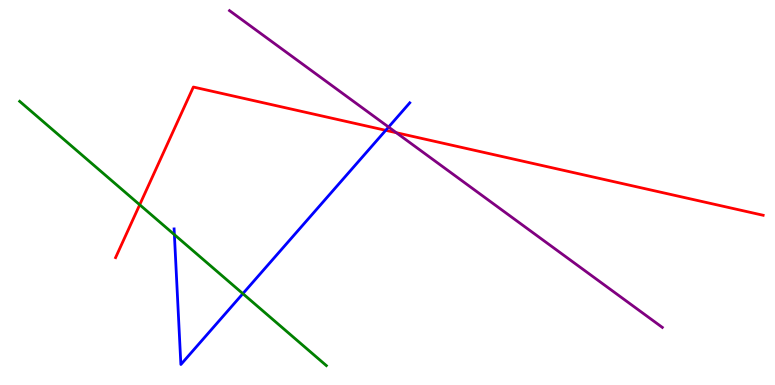[{'lines': ['blue', 'red'], 'intersections': [{'x': 4.98, 'y': 6.61}]}, {'lines': ['green', 'red'], 'intersections': [{'x': 1.8, 'y': 4.68}]}, {'lines': ['purple', 'red'], 'intersections': [{'x': 5.11, 'y': 6.55}]}, {'lines': ['blue', 'green'], 'intersections': [{'x': 2.25, 'y': 3.91}, {'x': 3.13, 'y': 2.37}]}, {'lines': ['blue', 'purple'], 'intersections': [{'x': 5.01, 'y': 6.7}]}, {'lines': ['green', 'purple'], 'intersections': []}]